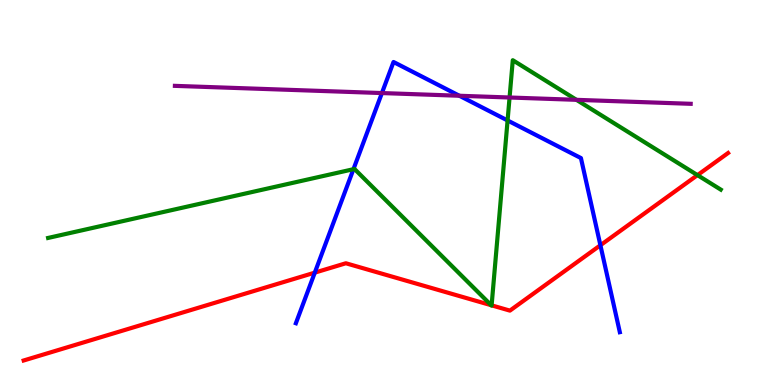[{'lines': ['blue', 'red'], 'intersections': [{'x': 4.06, 'y': 2.92}, {'x': 7.75, 'y': 3.63}]}, {'lines': ['green', 'red'], 'intersections': [{'x': 6.34, 'y': 2.07}, {'x': 6.34, 'y': 2.07}, {'x': 9.0, 'y': 5.45}]}, {'lines': ['purple', 'red'], 'intersections': []}, {'lines': ['blue', 'green'], 'intersections': [{'x': 4.56, 'y': 5.61}, {'x': 6.55, 'y': 6.87}]}, {'lines': ['blue', 'purple'], 'intersections': [{'x': 4.93, 'y': 7.58}, {'x': 5.93, 'y': 7.51}]}, {'lines': ['green', 'purple'], 'intersections': [{'x': 6.58, 'y': 7.47}, {'x': 7.44, 'y': 7.41}]}]